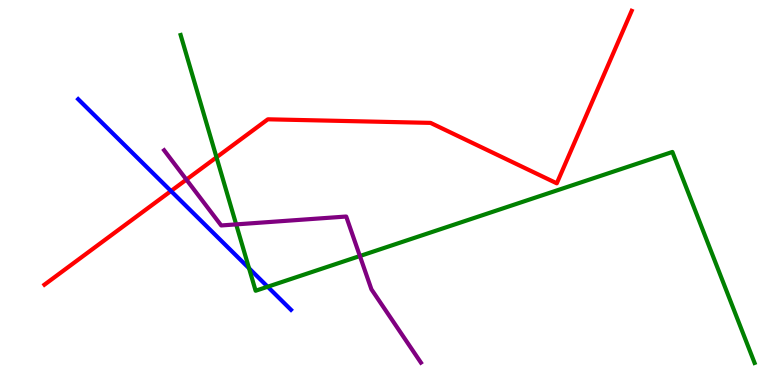[{'lines': ['blue', 'red'], 'intersections': [{'x': 2.21, 'y': 5.04}]}, {'lines': ['green', 'red'], 'intersections': [{'x': 2.79, 'y': 5.91}]}, {'lines': ['purple', 'red'], 'intersections': [{'x': 2.41, 'y': 5.33}]}, {'lines': ['blue', 'green'], 'intersections': [{'x': 3.21, 'y': 3.03}, {'x': 3.45, 'y': 2.55}]}, {'lines': ['blue', 'purple'], 'intersections': []}, {'lines': ['green', 'purple'], 'intersections': [{'x': 3.05, 'y': 4.17}, {'x': 4.64, 'y': 3.35}]}]